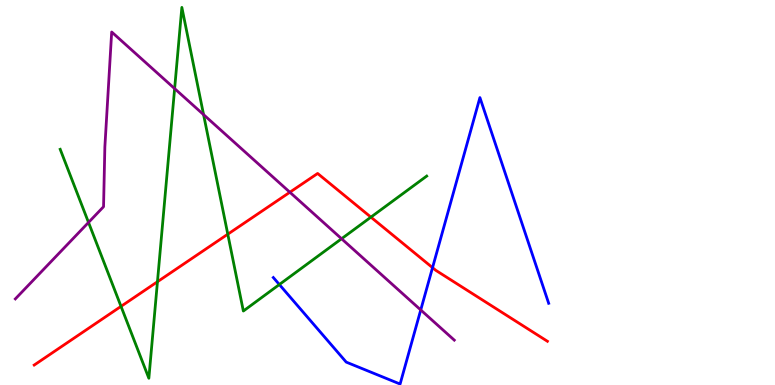[{'lines': ['blue', 'red'], 'intersections': [{'x': 5.58, 'y': 3.05}]}, {'lines': ['green', 'red'], 'intersections': [{'x': 1.56, 'y': 2.04}, {'x': 2.03, 'y': 2.68}, {'x': 2.94, 'y': 3.92}, {'x': 4.79, 'y': 4.36}]}, {'lines': ['purple', 'red'], 'intersections': [{'x': 3.74, 'y': 5.01}]}, {'lines': ['blue', 'green'], 'intersections': [{'x': 3.6, 'y': 2.61}]}, {'lines': ['blue', 'purple'], 'intersections': [{'x': 5.43, 'y': 1.95}]}, {'lines': ['green', 'purple'], 'intersections': [{'x': 1.14, 'y': 4.22}, {'x': 2.25, 'y': 7.7}, {'x': 2.63, 'y': 7.02}, {'x': 4.41, 'y': 3.8}]}]